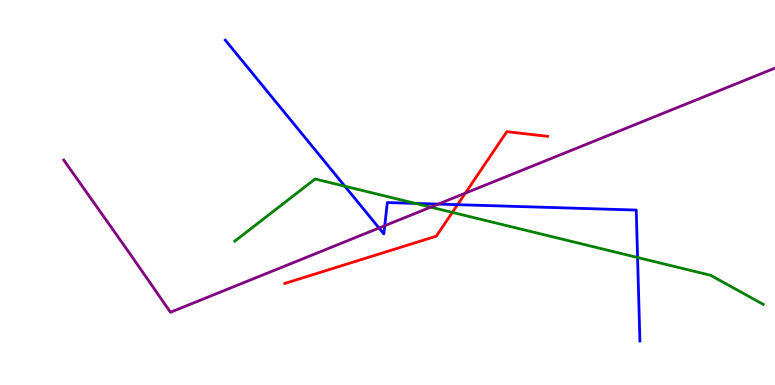[{'lines': ['blue', 'red'], 'intersections': [{'x': 5.9, 'y': 4.68}]}, {'lines': ['green', 'red'], 'intersections': [{'x': 5.84, 'y': 4.48}]}, {'lines': ['purple', 'red'], 'intersections': [{'x': 6.0, 'y': 4.98}]}, {'lines': ['blue', 'green'], 'intersections': [{'x': 4.45, 'y': 5.16}, {'x': 5.36, 'y': 4.72}, {'x': 8.23, 'y': 3.31}]}, {'lines': ['blue', 'purple'], 'intersections': [{'x': 4.89, 'y': 4.08}, {'x': 4.96, 'y': 4.14}, {'x': 5.66, 'y': 4.7}]}, {'lines': ['green', 'purple'], 'intersections': [{'x': 5.56, 'y': 4.62}]}]